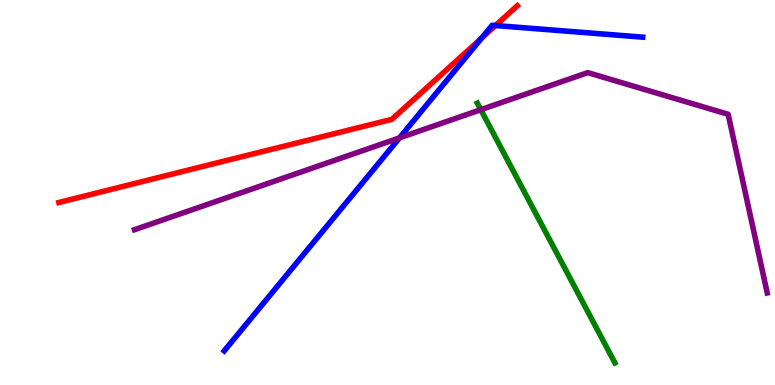[{'lines': ['blue', 'red'], 'intersections': [{'x': 6.21, 'y': 9.01}, {'x': 6.39, 'y': 9.34}]}, {'lines': ['green', 'red'], 'intersections': []}, {'lines': ['purple', 'red'], 'intersections': []}, {'lines': ['blue', 'green'], 'intersections': []}, {'lines': ['blue', 'purple'], 'intersections': [{'x': 5.15, 'y': 6.42}]}, {'lines': ['green', 'purple'], 'intersections': [{'x': 6.2, 'y': 7.15}]}]